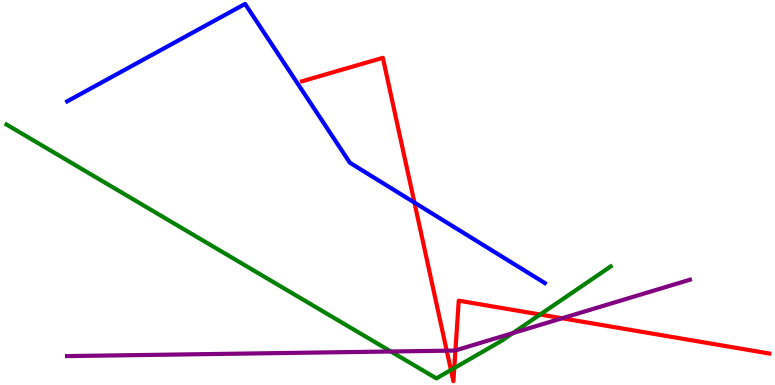[{'lines': ['blue', 'red'], 'intersections': [{'x': 5.35, 'y': 4.74}]}, {'lines': ['green', 'red'], 'intersections': [{'x': 5.82, 'y': 0.39}, {'x': 5.86, 'y': 0.439}, {'x': 6.97, 'y': 1.83}]}, {'lines': ['purple', 'red'], 'intersections': [{'x': 5.76, 'y': 0.891}, {'x': 5.88, 'y': 0.898}, {'x': 7.25, 'y': 1.73}]}, {'lines': ['blue', 'green'], 'intersections': []}, {'lines': ['blue', 'purple'], 'intersections': []}, {'lines': ['green', 'purple'], 'intersections': [{'x': 5.04, 'y': 0.87}, {'x': 6.62, 'y': 1.35}]}]